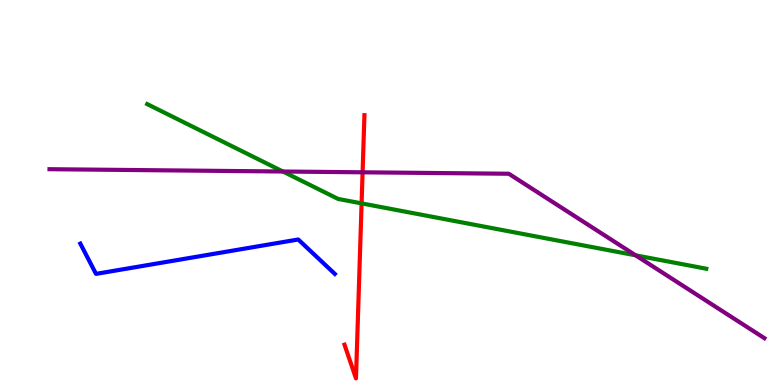[{'lines': ['blue', 'red'], 'intersections': []}, {'lines': ['green', 'red'], 'intersections': [{'x': 4.67, 'y': 4.72}]}, {'lines': ['purple', 'red'], 'intersections': [{'x': 4.68, 'y': 5.52}]}, {'lines': ['blue', 'green'], 'intersections': []}, {'lines': ['blue', 'purple'], 'intersections': []}, {'lines': ['green', 'purple'], 'intersections': [{'x': 3.65, 'y': 5.55}, {'x': 8.2, 'y': 3.37}]}]